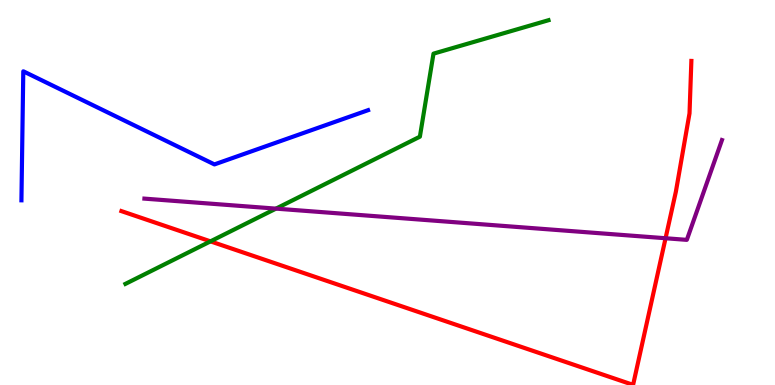[{'lines': ['blue', 'red'], 'intersections': []}, {'lines': ['green', 'red'], 'intersections': [{'x': 2.72, 'y': 3.73}]}, {'lines': ['purple', 'red'], 'intersections': [{'x': 8.59, 'y': 3.81}]}, {'lines': ['blue', 'green'], 'intersections': []}, {'lines': ['blue', 'purple'], 'intersections': []}, {'lines': ['green', 'purple'], 'intersections': [{'x': 3.56, 'y': 4.58}]}]